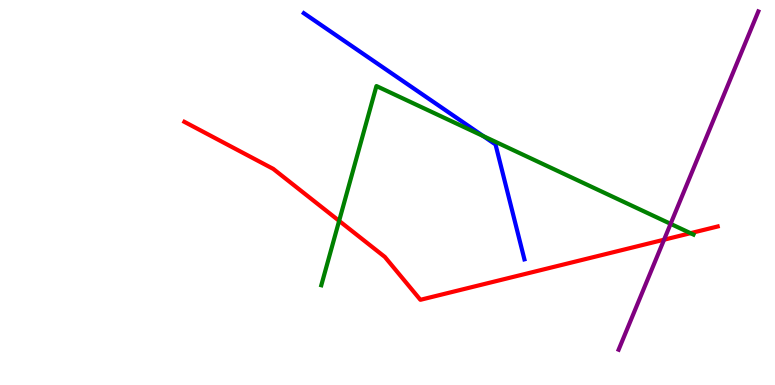[{'lines': ['blue', 'red'], 'intersections': []}, {'lines': ['green', 'red'], 'intersections': [{'x': 4.38, 'y': 4.26}, {'x': 8.91, 'y': 3.94}]}, {'lines': ['purple', 'red'], 'intersections': [{'x': 8.57, 'y': 3.77}]}, {'lines': ['blue', 'green'], 'intersections': [{'x': 6.24, 'y': 6.46}]}, {'lines': ['blue', 'purple'], 'intersections': []}, {'lines': ['green', 'purple'], 'intersections': [{'x': 8.65, 'y': 4.19}]}]